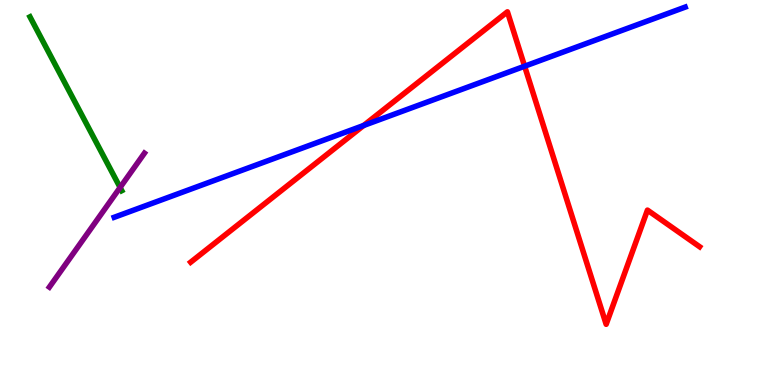[{'lines': ['blue', 'red'], 'intersections': [{'x': 4.69, 'y': 6.74}, {'x': 6.77, 'y': 8.28}]}, {'lines': ['green', 'red'], 'intersections': []}, {'lines': ['purple', 'red'], 'intersections': []}, {'lines': ['blue', 'green'], 'intersections': []}, {'lines': ['blue', 'purple'], 'intersections': []}, {'lines': ['green', 'purple'], 'intersections': [{'x': 1.55, 'y': 5.13}]}]